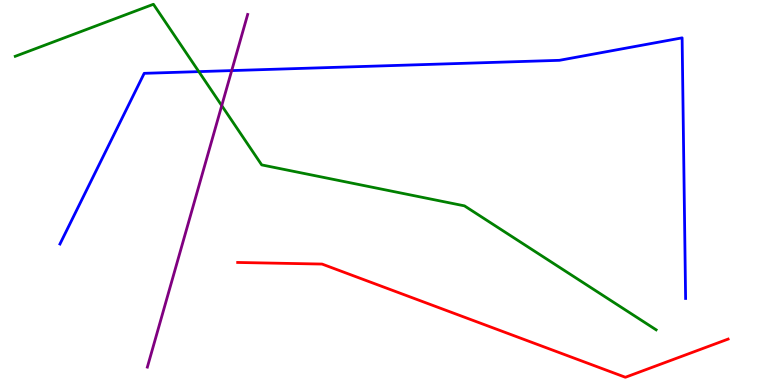[{'lines': ['blue', 'red'], 'intersections': []}, {'lines': ['green', 'red'], 'intersections': []}, {'lines': ['purple', 'red'], 'intersections': []}, {'lines': ['blue', 'green'], 'intersections': [{'x': 2.57, 'y': 8.14}]}, {'lines': ['blue', 'purple'], 'intersections': [{'x': 2.99, 'y': 8.17}]}, {'lines': ['green', 'purple'], 'intersections': [{'x': 2.86, 'y': 7.26}]}]